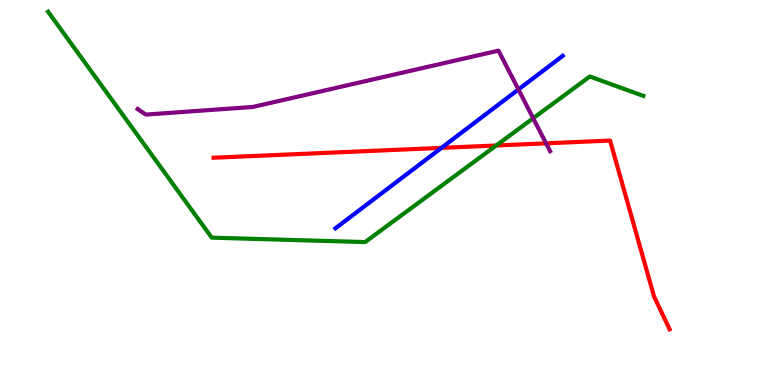[{'lines': ['blue', 'red'], 'intersections': [{'x': 5.7, 'y': 6.16}]}, {'lines': ['green', 'red'], 'intersections': [{'x': 6.4, 'y': 6.22}]}, {'lines': ['purple', 'red'], 'intersections': [{'x': 7.05, 'y': 6.28}]}, {'lines': ['blue', 'green'], 'intersections': []}, {'lines': ['blue', 'purple'], 'intersections': [{'x': 6.69, 'y': 7.68}]}, {'lines': ['green', 'purple'], 'intersections': [{'x': 6.88, 'y': 6.93}]}]